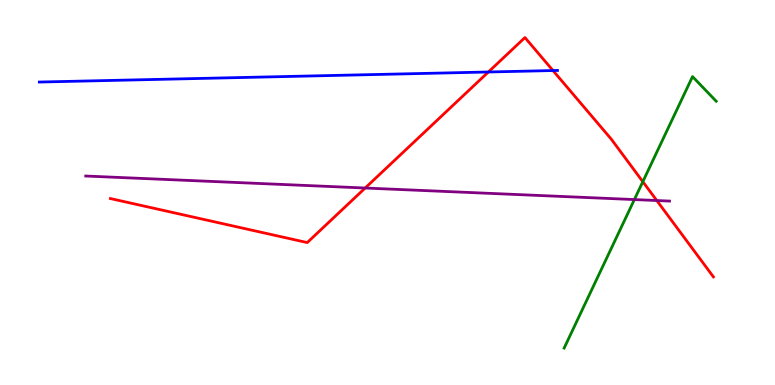[{'lines': ['blue', 'red'], 'intersections': [{'x': 6.3, 'y': 8.13}, {'x': 7.14, 'y': 8.17}]}, {'lines': ['green', 'red'], 'intersections': [{'x': 8.29, 'y': 5.28}]}, {'lines': ['purple', 'red'], 'intersections': [{'x': 4.71, 'y': 5.12}, {'x': 8.47, 'y': 4.79}]}, {'lines': ['blue', 'green'], 'intersections': []}, {'lines': ['blue', 'purple'], 'intersections': []}, {'lines': ['green', 'purple'], 'intersections': [{'x': 8.19, 'y': 4.82}]}]